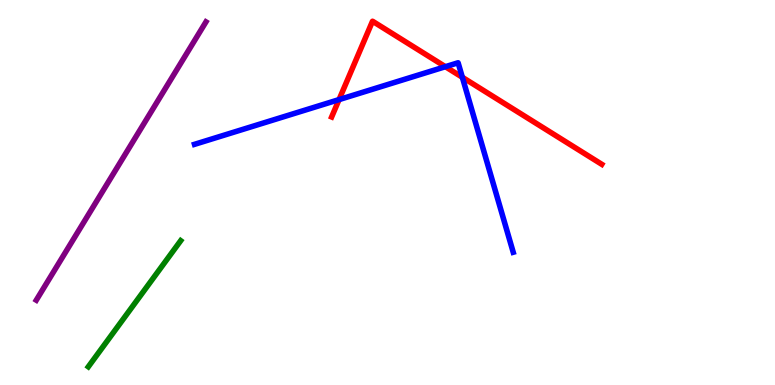[{'lines': ['blue', 'red'], 'intersections': [{'x': 4.37, 'y': 7.41}, {'x': 5.75, 'y': 8.27}, {'x': 5.97, 'y': 7.99}]}, {'lines': ['green', 'red'], 'intersections': []}, {'lines': ['purple', 'red'], 'intersections': []}, {'lines': ['blue', 'green'], 'intersections': []}, {'lines': ['blue', 'purple'], 'intersections': []}, {'lines': ['green', 'purple'], 'intersections': []}]